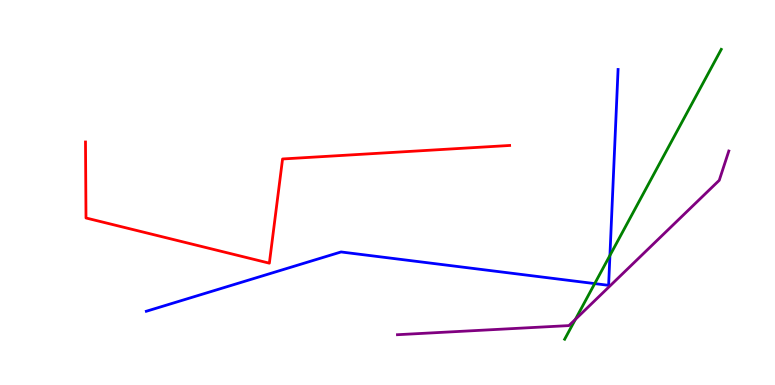[{'lines': ['blue', 'red'], 'intersections': []}, {'lines': ['green', 'red'], 'intersections': []}, {'lines': ['purple', 'red'], 'intersections': []}, {'lines': ['blue', 'green'], 'intersections': [{'x': 7.67, 'y': 2.63}, {'x': 7.87, 'y': 3.37}]}, {'lines': ['blue', 'purple'], 'intersections': []}, {'lines': ['green', 'purple'], 'intersections': [{'x': 7.42, 'y': 1.7}]}]